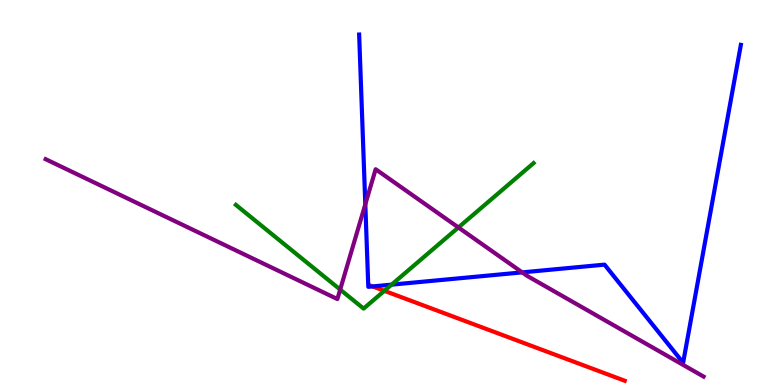[{'lines': ['blue', 'red'], 'intersections': [{'x': 4.81, 'y': 2.56}]}, {'lines': ['green', 'red'], 'intersections': [{'x': 4.96, 'y': 2.45}]}, {'lines': ['purple', 'red'], 'intersections': []}, {'lines': ['blue', 'green'], 'intersections': [{'x': 5.05, 'y': 2.61}]}, {'lines': ['blue', 'purple'], 'intersections': [{'x': 4.71, 'y': 4.69}, {'x': 6.74, 'y': 2.93}]}, {'lines': ['green', 'purple'], 'intersections': [{'x': 4.39, 'y': 2.48}, {'x': 5.91, 'y': 4.09}]}]